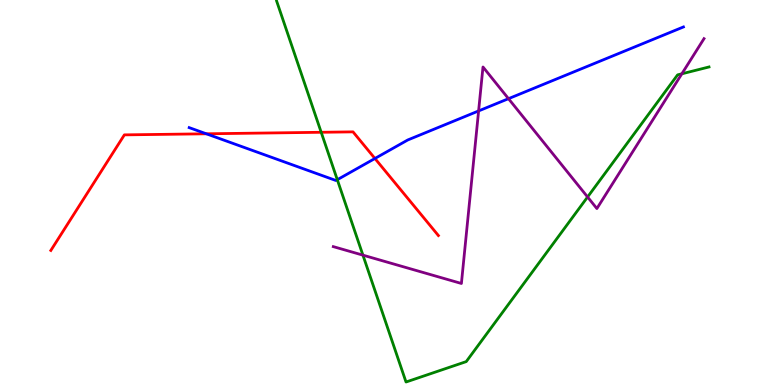[{'lines': ['blue', 'red'], 'intersections': [{'x': 2.66, 'y': 6.52}, {'x': 4.84, 'y': 5.88}]}, {'lines': ['green', 'red'], 'intersections': [{'x': 4.14, 'y': 6.56}]}, {'lines': ['purple', 'red'], 'intersections': []}, {'lines': ['blue', 'green'], 'intersections': [{'x': 4.35, 'y': 5.33}]}, {'lines': ['blue', 'purple'], 'intersections': [{'x': 6.18, 'y': 7.12}, {'x': 6.56, 'y': 7.44}]}, {'lines': ['green', 'purple'], 'intersections': [{'x': 4.68, 'y': 3.37}, {'x': 7.58, 'y': 4.88}, {'x': 8.8, 'y': 8.08}]}]